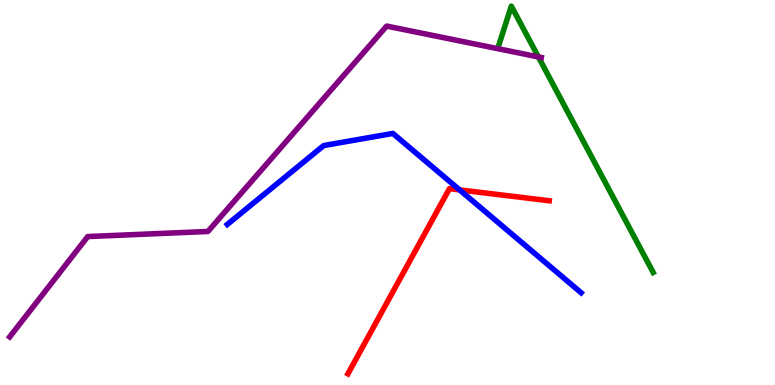[{'lines': ['blue', 'red'], 'intersections': [{'x': 5.93, 'y': 5.07}]}, {'lines': ['green', 'red'], 'intersections': []}, {'lines': ['purple', 'red'], 'intersections': []}, {'lines': ['blue', 'green'], 'intersections': []}, {'lines': ['blue', 'purple'], 'intersections': []}, {'lines': ['green', 'purple'], 'intersections': [{'x': 6.95, 'y': 8.52}]}]